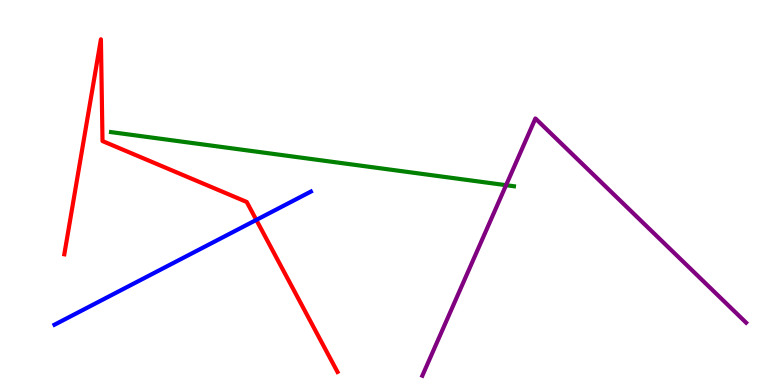[{'lines': ['blue', 'red'], 'intersections': [{'x': 3.31, 'y': 4.29}]}, {'lines': ['green', 'red'], 'intersections': []}, {'lines': ['purple', 'red'], 'intersections': []}, {'lines': ['blue', 'green'], 'intersections': []}, {'lines': ['blue', 'purple'], 'intersections': []}, {'lines': ['green', 'purple'], 'intersections': [{'x': 6.53, 'y': 5.19}]}]